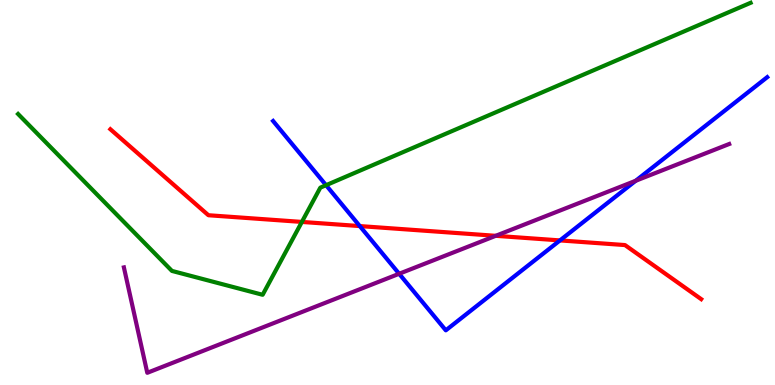[{'lines': ['blue', 'red'], 'intersections': [{'x': 4.64, 'y': 4.13}, {'x': 7.23, 'y': 3.76}]}, {'lines': ['green', 'red'], 'intersections': [{'x': 3.9, 'y': 4.24}]}, {'lines': ['purple', 'red'], 'intersections': [{'x': 6.4, 'y': 3.88}]}, {'lines': ['blue', 'green'], 'intersections': [{'x': 4.21, 'y': 5.19}]}, {'lines': ['blue', 'purple'], 'intersections': [{'x': 5.15, 'y': 2.89}, {'x': 8.2, 'y': 5.3}]}, {'lines': ['green', 'purple'], 'intersections': []}]